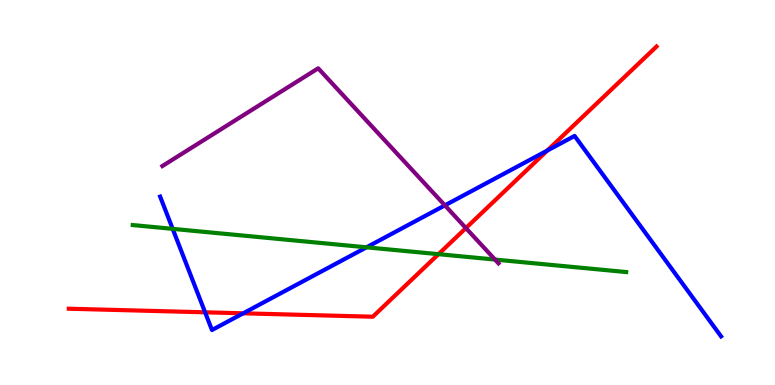[{'lines': ['blue', 'red'], 'intersections': [{'x': 2.65, 'y': 1.89}, {'x': 3.14, 'y': 1.86}, {'x': 7.06, 'y': 6.09}]}, {'lines': ['green', 'red'], 'intersections': [{'x': 5.66, 'y': 3.4}]}, {'lines': ['purple', 'red'], 'intersections': [{'x': 6.01, 'y': 4.08}]}, {'lines': ['blue', 'green'], 'intersections': [{'x': 2.23, 'y': 4.06}, {'x': 4.73, 'y': 3.58}]}, {'lines': ['blue', 'purple'], 'intersections': [{'x': 5.74, 'y': 4.67}]}, {'lines': ['green', 'purple'], 'intersections': [{'x': 6.39, 'y': 3.26}]}]